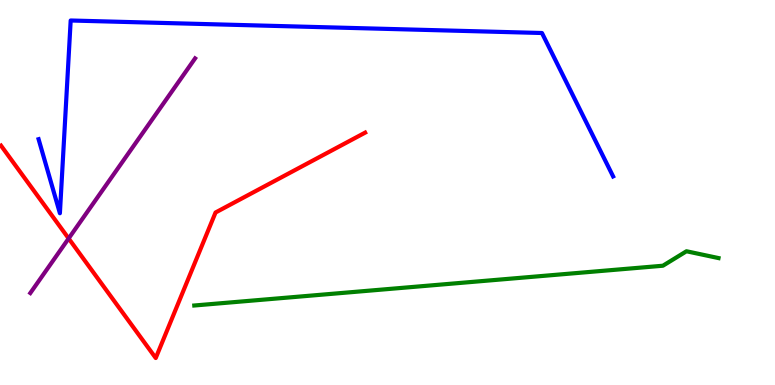[{'lines': ['blue', 'red'], 'intersections': []}, {'lines': ['green', 'red'], 'intersections': []}, {'lines': ['purple', 'red'], 'intersections': [{'x': 0.886, 'y': 3.81}]}, {'lines': ['blue', 'green'], 'intersections': []}, {'lines': ['blue', 'purple'], 'intersections': []}, {'lines': ['green', 'purple'], 'intersections': []}]